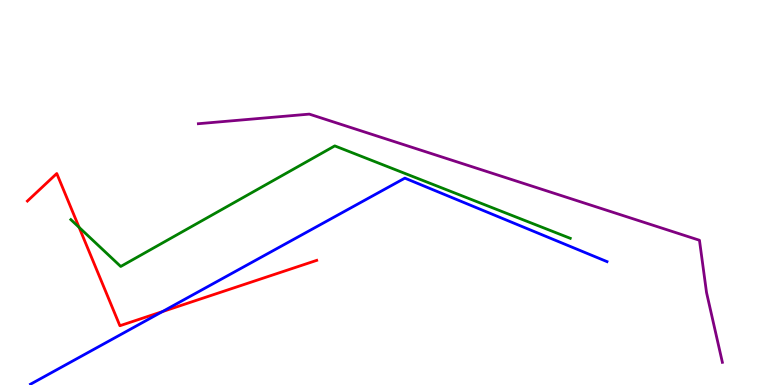[{'lines': ['blue', 'red'], 'intersections': [{'x': 2.09, 'y': 1.91}]}, {'lines': ['green', 'red'], 'intersections': [{'x': 1.02, 'y': 4.09}]}, {'lines': ['purple', 'red'], 'intersections': []}, {'lines': ['blue', 'green'], 'intersections': []}, {'lines': ['blue', 'purple'], 'intersections': []}, {'lines': ['green', 'purple'], 'intersections': []}]